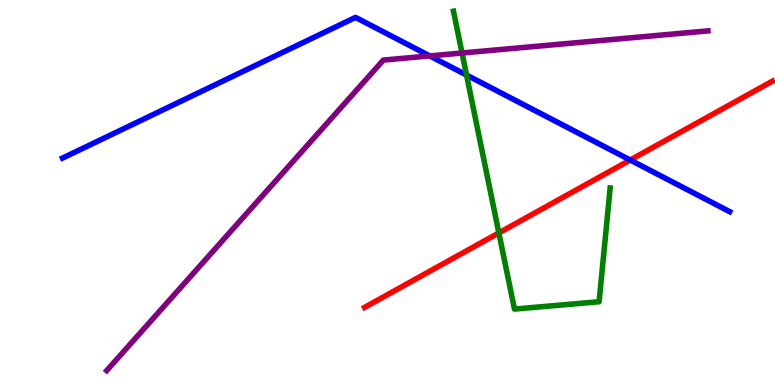[{'lines': ['blue', 'red'], 'intersections': [{'x': 8.13, 'y': 5.84}]}, {'lines': ['green', 'red'], 'intersections': [{'x': 6.44, 'y': 3.95}]}, {'lines': ['purple', 'red'], 'intersections': []}, {'lines': ['blue', 'green'], 'intersections': [{'x': 6.02, 'y': 8.05}]}, {'lines': ['blue', 'purple'], 'intersections': [{'x': 5.54, 'y': 8.55}]}, {'lines': ['green', 'purple'], 'intersections': [{'x': 5.96, 'y': 8.62}]}]